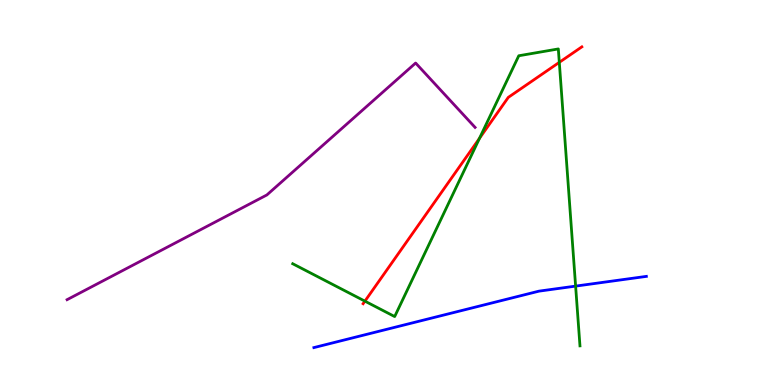[{'lines': ['blue', 'red'], 'intersections': []}, {'lines': ['green', 'red'], 'intersections': [{'x': 4.71, 'y': 2.18}, {'x': 6.19, 'y': 6.41}, {'x': 7.22, 'y': 8.38}]}, {'lines': ['purple', 'red'], 'intersections': []}, {'lines': ['blue', 'green'], 'intersections': [{'x': 7.43, 'y': 2.57}]}, {'lines': ['blue', 'purple'], 'intersections': []}, {'lines': ['green', 'purple'], 'intersections': []}]